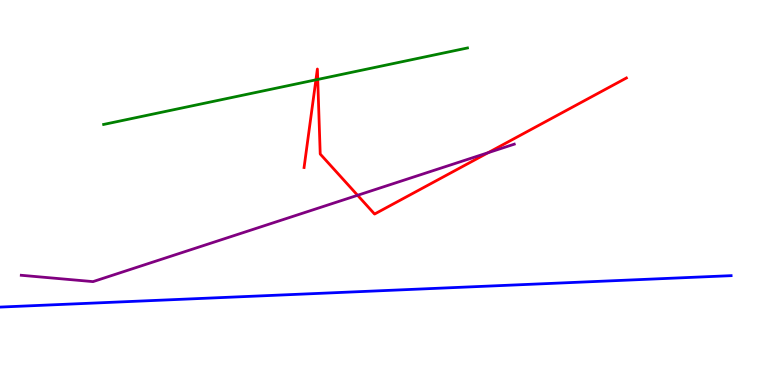[{'lines': ['blue', 'red'], 'intersections': []}, {'lines': ['green', 'red'], 'intersections': [{'x': 4.08, 'y': 7.93}, {'x': 4.1, 'y': 7.94}]}, {'lines': ['purple', 'red'], 'intersections': [{'x': 4.61, 'y': 4.93}, {'x': 6.3, 'y': 6.03}]}, {'lines': ['blue', 'green'], 'intersections': []}, {'lines': ['blue', 'purple'], 'intersections': []}, {'lines': ['green', 'purple'], 'intersections': []}]